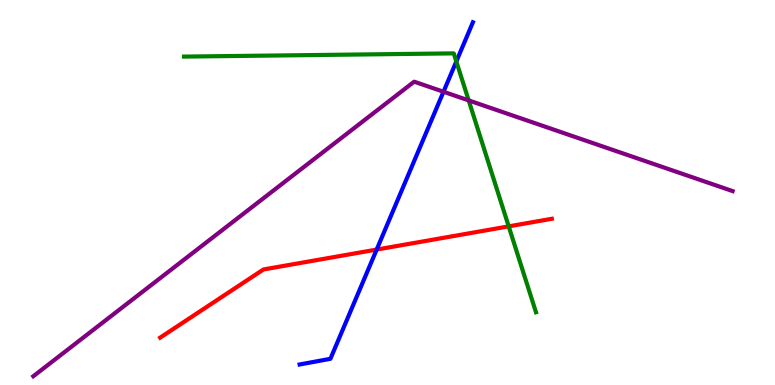[{'lines': ['blue', 'red'], 'intersections': [{'x': 4.86, 'y': 3.52}]}, {'lines': ['green', 'red'], 'intersections': [{'x': 6.56, 'y': 4.12}]}, {'lines': ['purple', 'red'], 'intersections': []}, {'lines': ['blue', 'green'], 'intersections': [{'x': 5.89, 'y': 8.4}]}, {'lines': ['blue', 'purple'], 'intersections': [{'x': 5.72, 'y': 7.62}]}, {'lines': ['green', 'purple'], 'intersections': [{'x': 6.05, 'y': 7.39}]}]